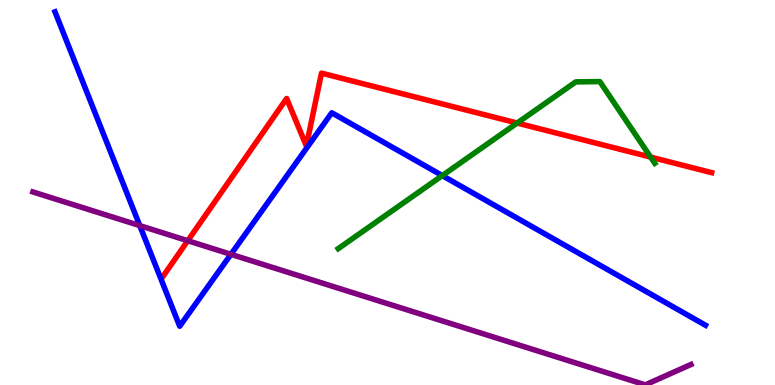[{'lines': ['blue', 'red'], 'intersections': []}, {'lines': ['green', 'red'], 'intersections': [{'x': 6.67, 'y': 6.8}, {'x': 8.4, 'y': 5.92}]}, {'lines': ['purple', 'red'], 'intersections': [{'x': 2.42, 'y': 3.75}]}, {'lines': ['blue', 'green'], 'intersections': [{'x': 5.71, 'y': 5.44}]}, {'lines': ['blue', 'purple'], 'intersections': [{'x': 1.8, 'y': 4.14}, {'x': 2.98, 'y': 3.39}]}, {'lines': ['green', 'purple'], 'intersections': []}]